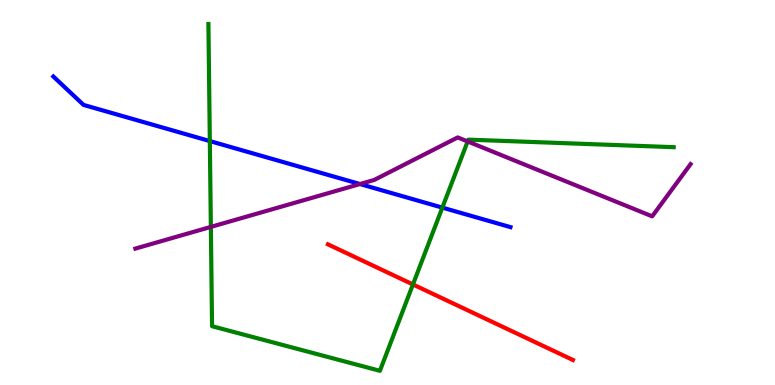[{'lines': ['blue', 'red'], 'intersections': []}, {'lines': ['green', 'red'], 'intersections': [{'x': 5.33, 'y': 2.61}]}, {'lines': ['purple', 'red'], 'intersections': []}, {'lines': ['blue', 'green'], 'intersections': [{'x': 2.71, 'y': 6.34}, {'x': 5.71, 'y': 4.61}]}, {'lines': ['blue', 'purple'], 'intersections': [{'x': 4.64, 'y': 5.22}]}, {'lines': ['green', 'purple'], 'intersections': [{'x': 2.72, 'y': 4.11}, {'x': 6.03, 'y': 6.33}]}]